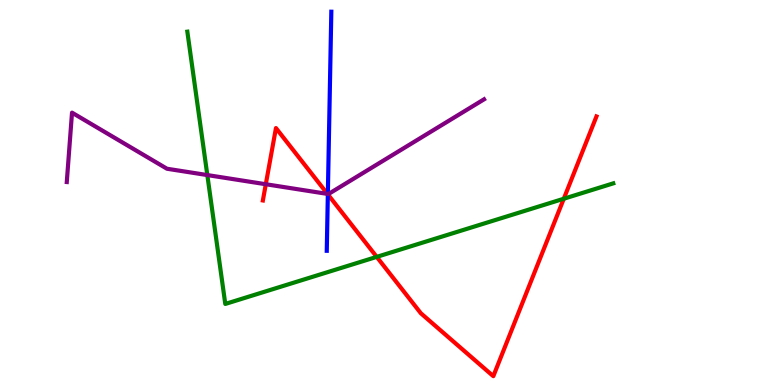[{'lines': ['blue', 'red'], 'intersections': [{'x': 4.23, 'y': 4.95}]}, {'lines': ['green', 'red'], 'intersections': [{'x': 4.86, 'y': 3.33}, {'x': 7.27, 'y': 4.84}]}, {'lines': ['purple', 'red'], 'intersections': [{'x': 3.43, 'y': 5.21}, {'x': 4.23, 'y': 4.96}]}, {'lines': ['blue', 'green'], 'intersections': []}, {'lines': ['blue', 'purple'], 'intersections': [{'x': 4.23, 'y': 4.96}]}, {'lines': ['green', 'purple'], 'intersections': [{'x': 2.68, 'y': 5.45}]}]